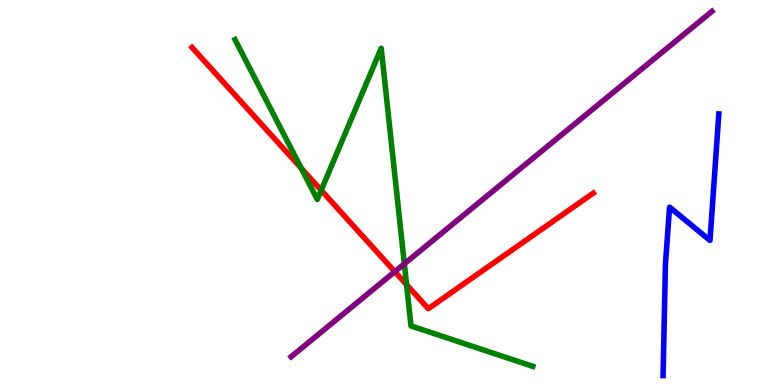[{'lines': ['blue', 'red'], 'intersections': []}, {'lines': ['green', 'red'], 'intersections': [{'x': 3.89, 'y': 5.63}, {'x': 4.14, 'y': 5.06}, {'x': 5.25, 'y': 2.61}]}, {'lines': ['purple', 'red'], 'intersections': [{'x': 5.09, 'y': 2.94}]}, {'lines': ['blue', 'green'], 'intersections': []}, {'lines': ['blue', 'purple'], 'intersections': []}, {'lines': ['green', 'purple'], 'intersections': [{'x': 5.22, 'y': 3.15}]}]